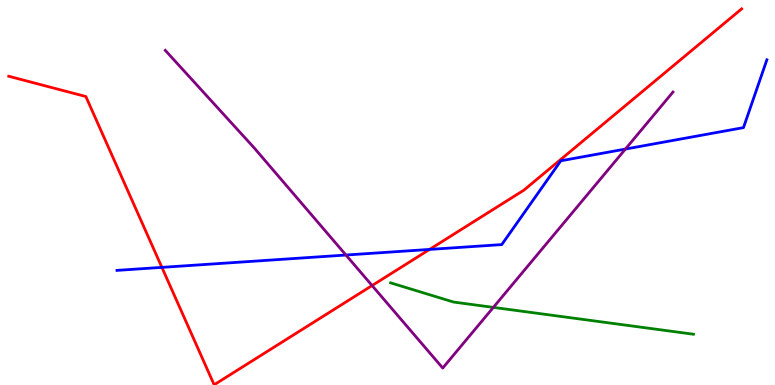[{'lines': ['blue', 'red'], 'intersections': [{'x': 2.09, 'y': 3.06}, {'x': 5.54, 'y': 3.52}]}, {'lines': ['green', 'red'], 'intersections': []}, {'lines': ['purple', 'red'], 'intersections': [{'x': 4.8, 'y': 2.58}]}, {'lines': ['blue', 'green'], 'intersections': []}, {'lines': ['blue', 'purple'], 'intersections': [{'x': 4.46, 'y': 3.38}, {'x': 8.07, 'y': 6.13}]}, {'lines': ['green', 'purple'], 'intersections': [{'x': 6.37, 'y': 2.02}]}]